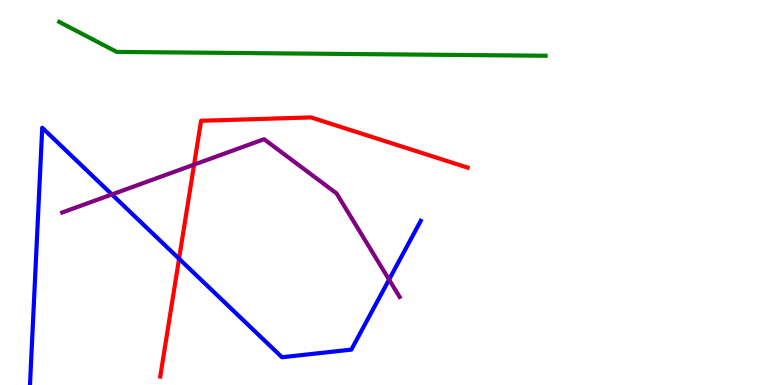[{'lines': ['blue', 'red'], 'intersections': [{'x': 2.31, 'y': 3.28}]}, {'lines': ['green', 'red'], 'intersections': []}, {'lines': ['purple', 'red'], 'intersections': [{'x': 2.5, 'y': 5.72}]}, {'lines': ['blue', 'green'], 'intersections': []}, {'lines': ['blue', 'purple'], 'intersections': [{'x': 1.44, 'y': 4.95}, {'x': 5.02, 'y': 2.74}]}, {'lines': ['green', 'purple'], 'intersections': []}]